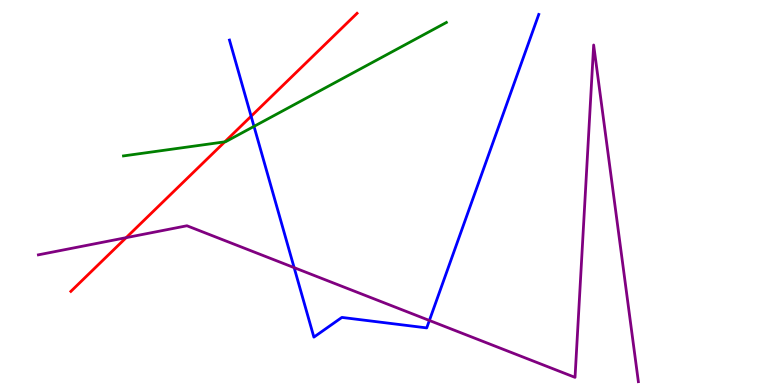[{'lines': ['blue', 'red'], 'intersections': [{'x': 3.24, 'y': 6.98}]}, {'lines': ['green', 'red'], 'intersections': [{'x': 2.9, 'y': 6.32}]}, {'lines': ['purple', 'red'], 'intersections': [{'x': 1.63, 'y': 3.83}]}, {'lines': ['blue', 'green'], 'intersections': [{'x': 3.28, 'y': 6.72}]}, {'lines': ['blue', 'purple'], 'intersections': [{'x': 3.8, 'y': 3.05}, {'x': 5.54, 'y': 1.68}]}, {'lines': ['green', 'purple'], 'intersections': []}]